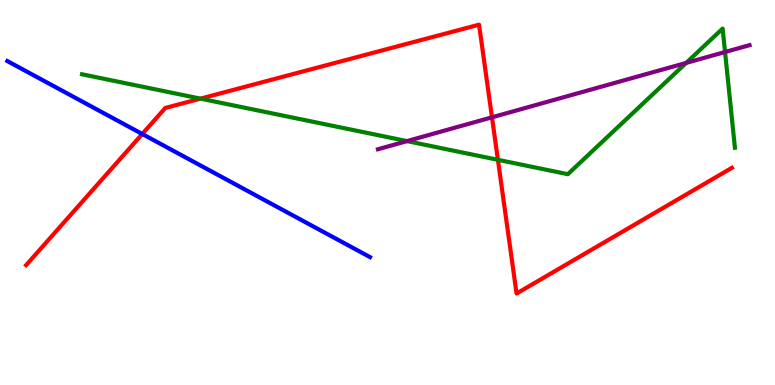[{'lines': ['blue', 'red'], 'intersections': [{'x': 1.84, 'y': 6.52}]}, {'lines': ['green', 'red'], 'intersections': [{'x': 2.59, 'y': 7.44}, {'x': 6.42, 'y': 5.85}]}, {'lines': ['purple', 'red'], 'intersections': [{'x': 6.35, 'y': 6.95}]}, {'lines': ['blue', 'green'], 'intersections': []}, {'lines': ['blue', 'purple'], 'intersections': []}, {'lines': ['green', 'purple'], 'intersections': [{'x': 5.25, 'y': 6.33}, {'x': 8.85, 'y': 8.37}, {'x': 9.36, 'y': 8.65}]}]